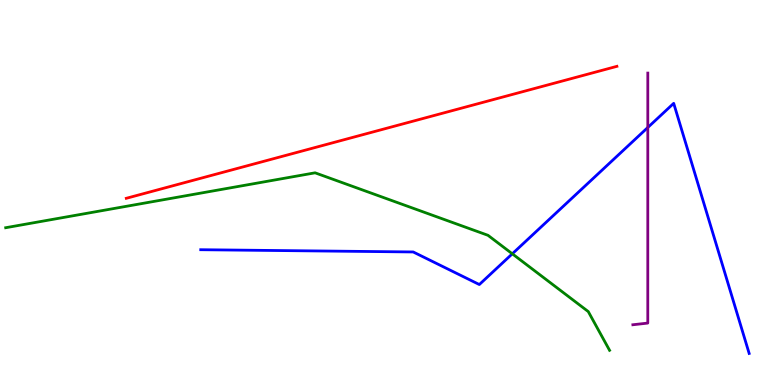[{'lines': ['blue', 'red'], 'intersections': []}, {'lines': ['green', 'red'], 'intersections': []}, {'lines': ['purple', 'red'], 'intersections': []}, {'lines': ['blue', 'green'], 'intersections': [{'x': 6.61, 'y': 3.41}]}, {'lines': ['blue', 'purple'], 'intersections': [{'x': 8.36, 'y': 6.69}]}, {'lines': ['green', 'purple'], 'intersections': []}]